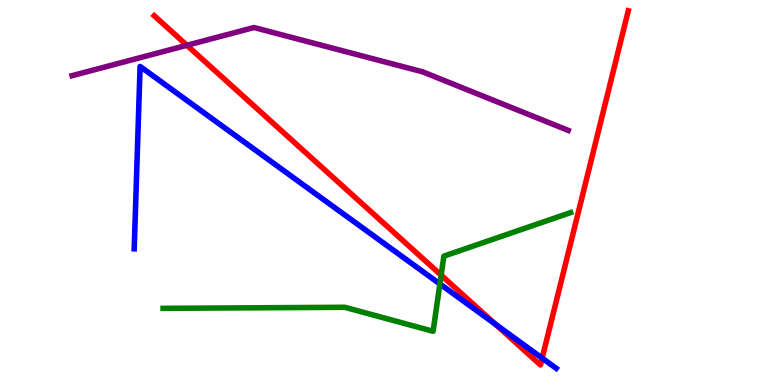[{'lines': ['blue', 'red'], 'intersections': [{'x': 6.39, 'y': 1.58}, {'x': 7.0, 'y': 0.698}]}, {'lines': ['green', 'red'], 'intersections': [{'x': 5.69, 'y': 2.85}]}, {'lines': ['purple', 'red'], 'intersections': [{'x': 2.41, 'y': 8.82}]}, {'lines': ['blue', 'green'], 'intersections': [{'x': 5.68, 'y': 2.62}]}, {'lines': ['blue', 'purple'], 'intersections': []}, {'lines': ['green', 'purple'], 'intersections': []}]